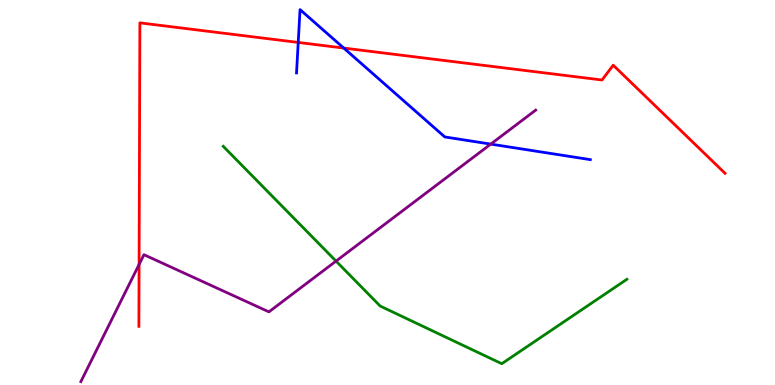[{'lines': ['blue', 'red'], 'intersections': [{'x': 3.85, 'y': 8.9}, {'x': 4.44, 'y': 8.75}]}, {'lines': ['green', 'red'], 'intersections': []}, {'lines': ['purple', 'red'], 'intersections': [{'x': 1.79, 'y': 3.13}]}, {'lines': ['blue', 'green'], 'intersections': []}, {'lines': ['blue', 'purple'], 'intersections': [{'x': 6.33, 'y': 6.26}]}, {'lines': ['green', 'purple'], 'intersections': [{'x': 4.34, 'y': 3.22}]}]